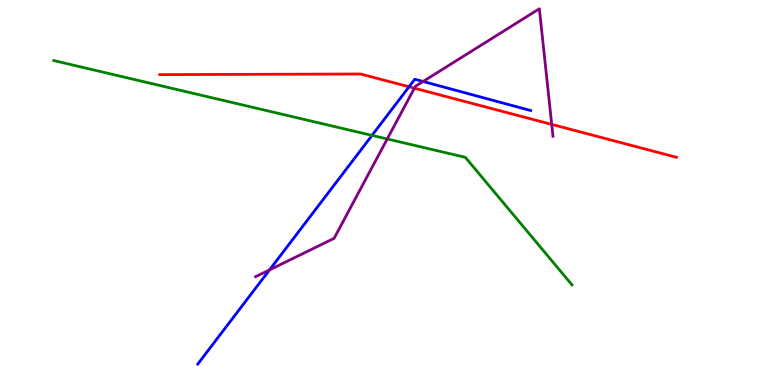[{'lines': ['blue', 'red'], 'intersections': [{'x': 5.28, 'y': 7.75}]}, {'lines': ['green', 'red'], 'intersections': []}, {'lines': ['purple', 'red'], 'intersections': [{'x': 5.35, 'y': 7.71}, {'x': 7.12, 'y': 6.77}]}, {'lines': ['blue', 'green'], 'intersections': [{'x': 4.8, 'y': 6.48}]}, {'lines': ['blue', 'purple'], 'intersections': [{'x': 3.48, 'y': 2.99}, {'x': 5.46, 'y': 7.88}]}, {'lines': ['green', 'purple'], 'intersections': [{'x': 5.0, 'y': 6.39}]}]